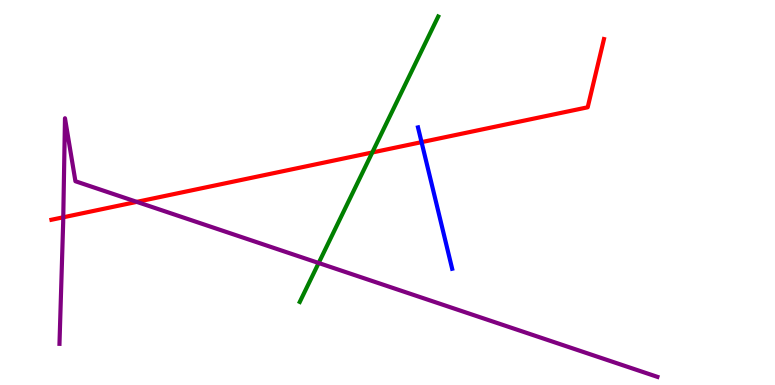[{'lines': ['blue', 'red'], 'intersections': [{'x': 5.44, 'y': 6.31}]}, {'lines': ['green', 'red'], 'intersections': [{'x': 4.8, 'y': 6.04}]}, {'lines': ['purple', 'red'], 'intersections': [{'x': 0.816, 'y': 4.36}, {'x': 1.77, 'y': 4.76}]}, {'lines': ['blue', 'green'], 'intersections': []}, {'lines': ['blue', 'purple'], 'intersections': []}, {'lines': ['green', 'purple'], 'intersections': [{'x': 4.11, 'y': 3.17}]}]